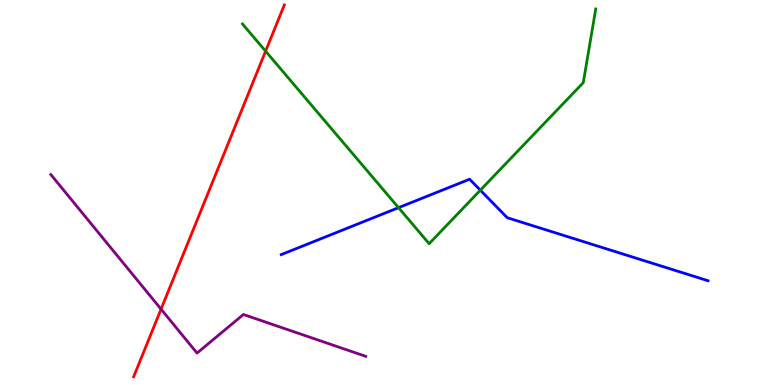[{'lines': ['blue', 'red'], 'intersections': []}, {'lines': ['green', 'red'], 'intersections': [{'x': 3.43, 'y': 8.67}]}, {'lines': ['purple', 'red'], 'intersections': [{'x': 2.08, 'y': 1.97}]}, {'lines': ['blue', 'green'], 'intersections': [{'x': 5.14, 'y': 4.61}, {'x': 6.2, 'y': 5.06}]}, {'lines': ['blue', 'purple'], 'intersections': []}, {'lines': ['green', 'purple'], 'intersections': []}]